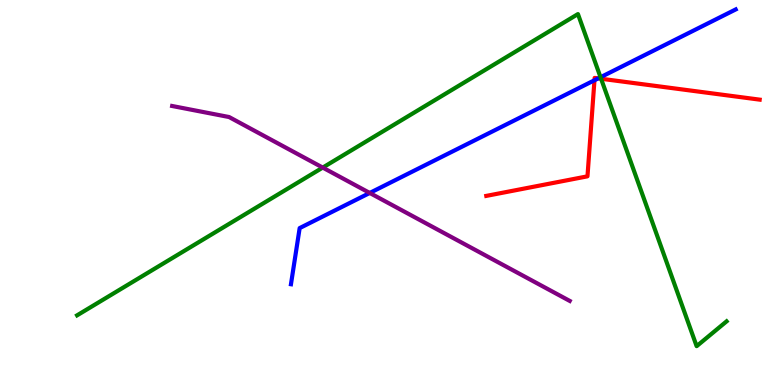[{'lines': ['blue', 'red'], 'intersections': [{'x': 7.67, 'y': 7.92}, {'x': 7.72, 'y': 7.96}]}, {'lines': ['green', 'red'], 'intersections': [{'x': 7.76, 'y': 7.95}]}, {'lines': ['purple', 'red'], 'intersections': []}, {'lines': ['blue', 'green'], 'intersections': [{'x': 7.75, 'y': 7.99}]}, {'lines': ['blue', 'purple'], 'intersections': [{'x': 4.77, 'y': 4.99}]}, {'lines': ['green', 'purple'], 'intersections': [{'x': 4.16, 'y': 5.65}]}]